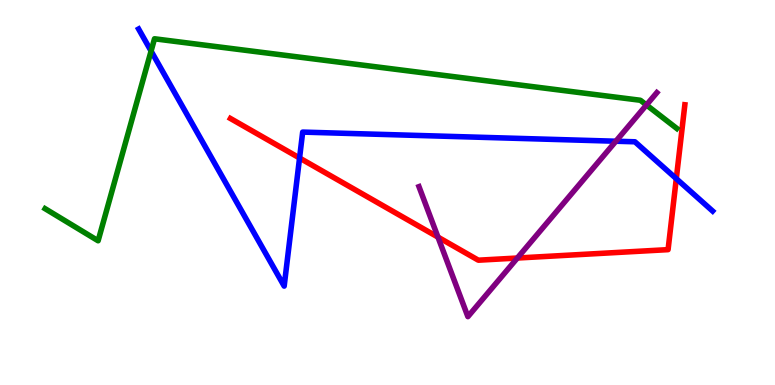[{'lines': ['blue', 'red'], 'intersections': [{'x': 3.87, 'y': 5.9}, {'x': 8.73, 'y': 5.36}]}, {'lines': ['green', 'red'], 'intersections': []}, {'lines': ['purple', 'red'], 'intersections': [{'x': 5.65, 'y': 3.84}, {'x': 6.68, 'y': 3.3}]}, {'lines': ['blue', 'green'], 'intersections': [{'x': 1.95, 'y': 8.67}]}, {'lines': ['blue', 'purple'], 'intersections': [{'x': 7.95, 'y': 6.33}]}, {'lines': ['green', 'purple'], 'intersections': [{'x': 8.34, 'y': 7.27}]}]